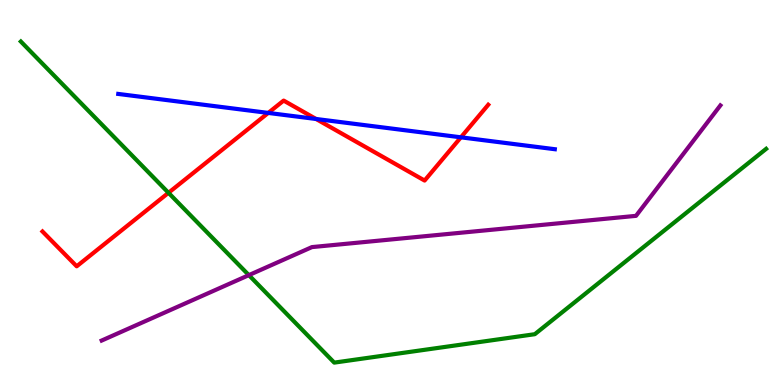[{'lines': ['blue', 'red'], 'intersections': [{'x': 3.46, 'y': 7.07}, {'x': 4.08, 'y': 6.91}, {'x': 5.95, 'y': 6.43}]}, {'lines': ['green', 'red'], 'intersections': [{'x': 2.17, 'y': 4.99}]}, {'lines': ['purple', 'red'], 'intersections': []}, {'lines': ['blue', 'green'], 'intersections': []}, {'lines': ['blue', 'purple'], 'intersections': []}, {'lines': ['green', 'purple'], 'intersections': [{'x': 3.21, 'y': 2.85}]}]